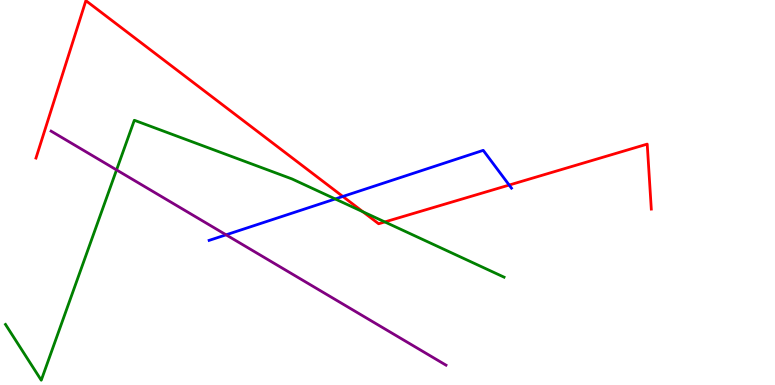[{'lines': ['blue', 'red'], 'intersections': [{'x': 4.42, 'y': 4.9}, {'x': 6.57, 'y': 5.19}]}, {'lines': ['green', 'red'], 'intersections': [{'x': 4.68, 'y': 4.5}, {'x': 4.97, 'y': 4.24}]}, {'lines': ['purple', 'red'], 'intersections': []}, {'lines': ['blue', 'green'], 'intersections': [{'x': 4.33, 'y': 4.83}]}, {'lines': ['blue', 'purple'], 'intersections': [{'x': 2.92, 'y': 3.9}]}, {'lines': ['green', 'purple'], 'intersections': [{'x': 1.5, 'y': 5.59}]}]